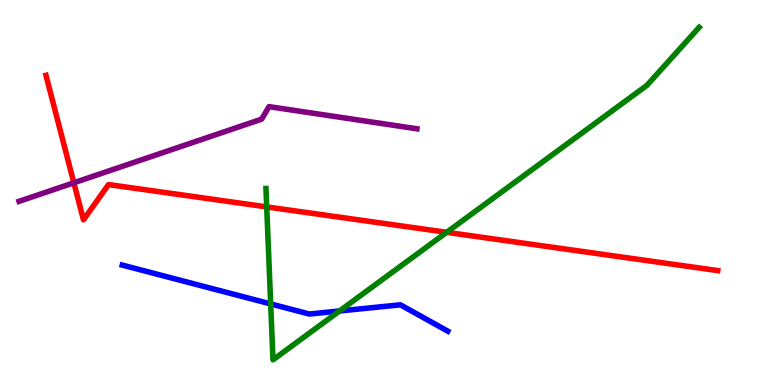[{'lines': ['blue', 'red'], 'intersections': []}, {'lines': ['green', 'red'], 'intersections': [{'x': 3.44, 'y': 4.63}, {'x': 5.76, 'y': 3.97}]}, {'lines': ['purple', 'red'], 'intersections': [{'x': 0.953, 'y': 5.25}]}, {'lines': ['blue', 'green'], 'intersections': [{'x': 3.49, 'y': 2.11}, {'x': 4.38, 'y': 1.92}]}, {'lines': ['blue', 'purple'], 'intersections': []}, {'lines': ['green', 'purple'], 'intersections': []}]